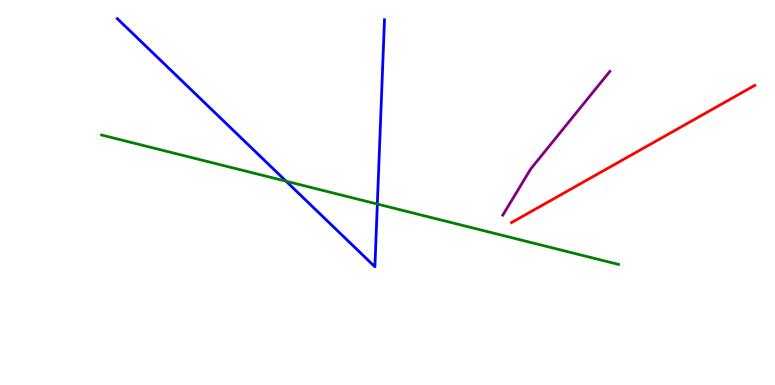[{'lines': ['blue', 'red'], 'intersections': []}, {'lines': ['green', 'red'], 'intersections': []}, {'lines': ['purple', 'red'], 'intersections': []}, {'lines': ['blue', 'green'], 'intersections': [{'x': 3.69, 'y': 5.29}, {'x': 4.87, 'y': 4.7}]}, {'lines': ['blue', 'purple'], 'intersections': []}, {'lines': ['green', 'purple'], 'intersections': []}]